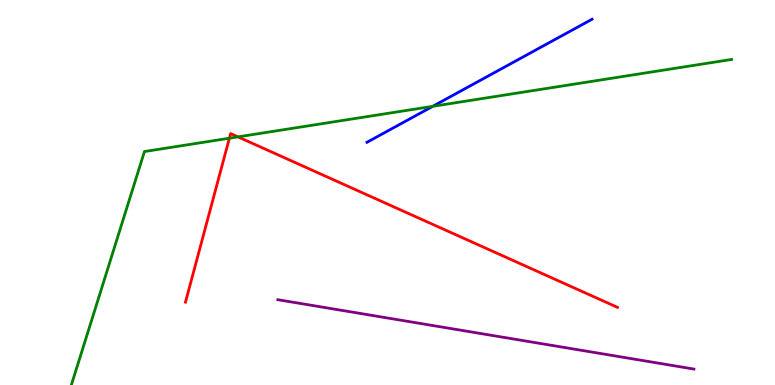[{'lines': ['blue', 'red'], 'intersections': []}, {'lines': ['green', 'red'], 'intersections': [{'x': 2.96, 'y': 6.41}, {'x': 3.07, 'y': 6.44}]}, {'lines': ['purple', 'red'], 'intersections': []}, {'lines': ['blue', 'green'], 'intersections': [{'x': 5.58, 'y': 7.24}]}, {'lines': ['blue', 'purple'], 'intersections': []}, {'lines': ['green', 'purple'], 'intersections': []}]